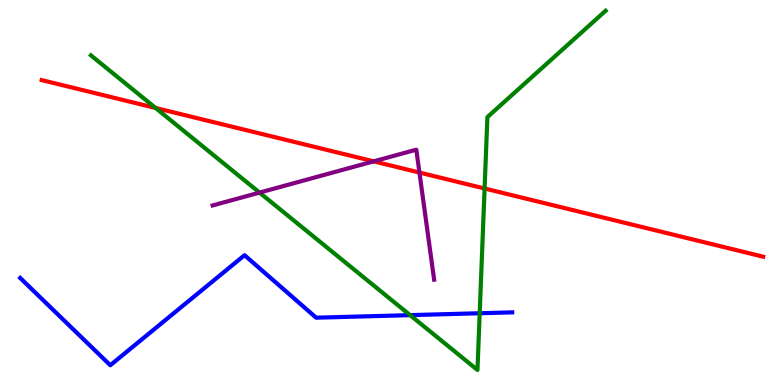[{'lines': ['blue', 'red'], 'intersections': []}, {'lines': ['green', 'red'], 'intersections': [{'x': 2.01, 'y': 7.2}, {'x': 6.25, 'y': 5.1}]}, {'lines': ['purple', 'red'], 'intersections': [{'x': 4.82, 'y': 5.81}, {'x': 5.41, 'y': 5.52}]}, {'lines': ['blue', 'green'], 'intersections': [{'x': 5.29, 'y': 1.81}, {'x': 6.19, 'y': 1.86}]}, {'lines': ['blue', 'purple'], 'intersections': []}, {'lines': ['green', 'purple'], 'intersections': [{'x': 3.35, 'y': 5.0}]}]